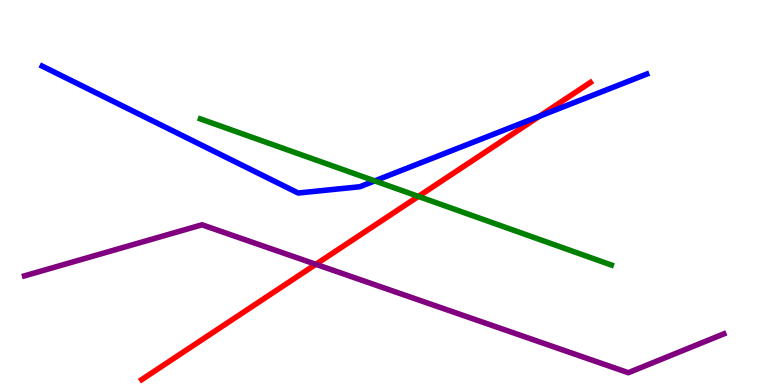[{'lines': ['blue', 'red'], 'intersections': [{'x': 6.96, 'y': 6.98}]}, {'lines': ['green', 'red'], 'intersections': [{'x': 5.4, 'y': 4.9}]}, {'lines': ['purple', 'red'], 'intersections': [{'x': 4.08, 'y': 3.14}]}, {'lines': ['blue', 'green'], 'intersections': [{'x': 4.84, 'y': 5.3}]}, {'lines': ['blue', 'purple'], 'intersections': []}, {'lines': ['green', 'purple'], 'intersections': []}]